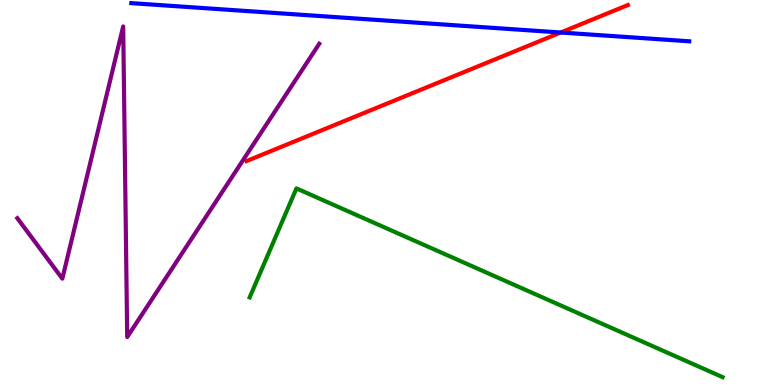[{'lines': ['blue', 'red'], 'intersections': [{'x': 7.24, 'y': 9.16}]}, {'lines': ['green', 'red'], 'intersections': []}, {'lines': ['purple', 'red'], 'intersections': []}, {'lines': ['blue', 'green'], 'intersections': []}, {'lines': ['blue', 'purple'], 'intersections': []}, {'lines': ['green', 'purple'], 'intersections': []}]